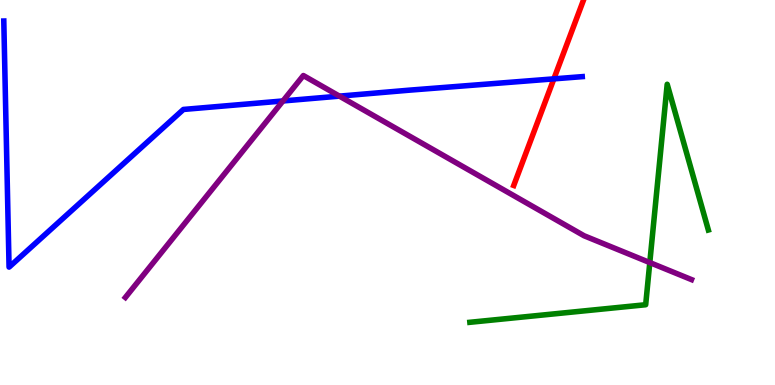[{'lines': ['blue', 'red'], 'intersections': [{'x': 7.15, 'y': 7.95}]}, {'lines': ['green', 'red'], 'intersections': []}, {'lines': ['purple', 'red'], 'intersections': []}, {'lines': ['blue', 'green'], 'intersections': []}, {'lines': ['blue', 'purple'], 'intersections': [{'x': 3.65, 'y': 7.38}, {'x': 4.38, 'y': 7.5}]}, {'lines': ['green', 'purple'], 'intersections': [{'x': 8.38, 'y': 3.18}]}]